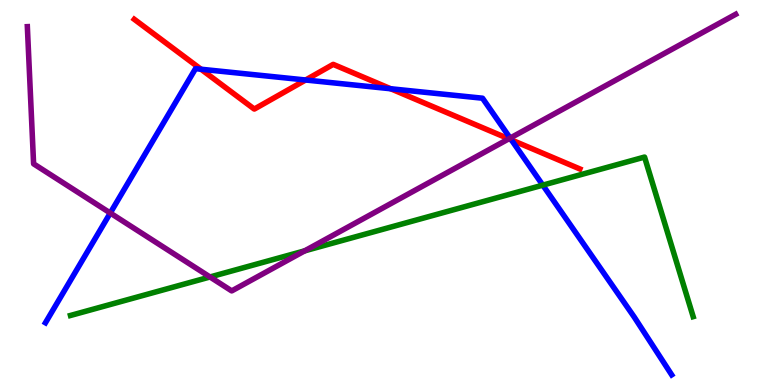[{'lines': ['blue', 'red'], 'intersections': [{'x': 2.59, 'y': 8.2}, {'x': 3.94, 'y': 7.92}, {'x': 5.04, 'y': 7.69}, {'x': 6.6, 'y': 6.36}]}, {'lines': ['green', 'red'], 'intersections': []}, {'lines': ['purple', 'red'], 'intersections': [{'x': 6.57, 'y': 6.39}]}, {'lines': ['blue', 'green'], 'intersections': [{'x': 7.0, 'y': 5.19}]}, {'lines': ['blue', 'purple'], 'intersections': [{'x': 1.42, 'y': 4.47}, {'x': 6.58, 'y': 6.41}]}, {'lines': ['green', 'purple'], 'intersections': [{'x': 2.71, 'y': 2.81}, {'x': 3.93, 'y': 3.48}]}]